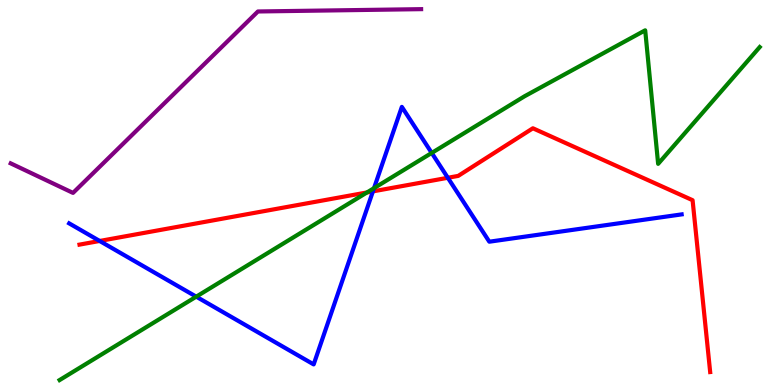[{'lines': ['blue', 'red'], 'intersections': [{'x': 1.29, 'y': 3.74}, {'x': 4.81, 'y': 5.03}, {'x': 5.78, 'y': 5.38}]}, {'lines': ['green', 'red'], 'intersections': [{'x': 4.74, 'y': 5.0}]}, {'lines': ['purple', 'red'], 'intersections': []}, {'lines': ['blue', 'green'], 'intersections': [{'x': 2.53, 'y': 2.29}, {'x': 4.83, 'y': 5.11}, {'x': 5.57, 'y': 6.03}]}, {'lines': ['blue', 'purple'], 'intersections': []}, {'lines': ['green', 'purple'], 'intersections': []}]